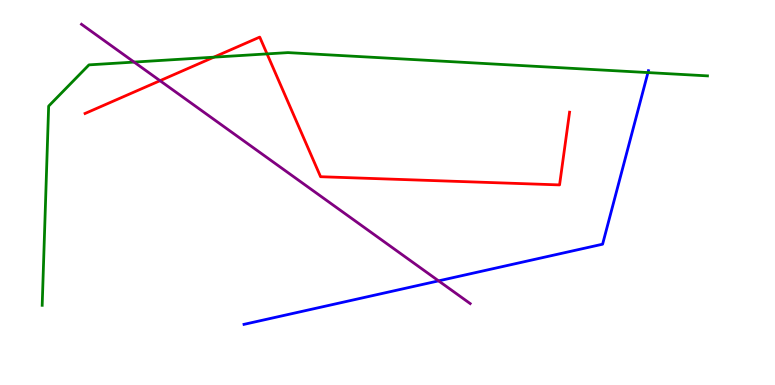[{'lines': ['blue', 'red'], 'intersections': []}, {'lines': ['green', 'red'], 'intersections': [{'x': 2.76, 'y': 8.51}, {'x': 3.45, 'y': 8.6}]}, {'lines': ['purple', 'red'], 'intersections': [{'x': 2.06, 'y': 7.9}]}, {'lines': ['blue', 'green'], 'intersections': [{'x': 8.36, 'y': 8.11}]}, {'lines': ['blue', 'purple'], 'intersections': [{'x': 5.66, 'y': 2.7}]}, {'lines': ['green', 'purple'], 'intersections': [{'x': 1.73, 'y': 8.39}]}]